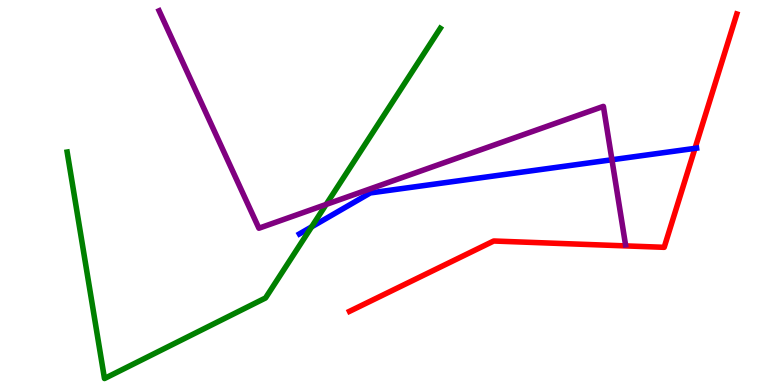[{'lines': ['blue', 'red'], 'intersections': [{'x': 8.97, 'y': 6.15}]}, {'lines': ['green', 'red'], 'intersections': []}, {'lines': ['purple', 'red'], 'intersections': []}, {'lines': ['blue', 'green'], 'intersections': [{'x': 4.02, 'y': 4.11}]}, {'lines': ['blue', 'purple'], 'intersections': [{'x': 7.9, 'y': 5.85}]}, {'lines': ['green', 'purple'], 'intersections': [{'x': 4.21, 'y': 4.69}]}]